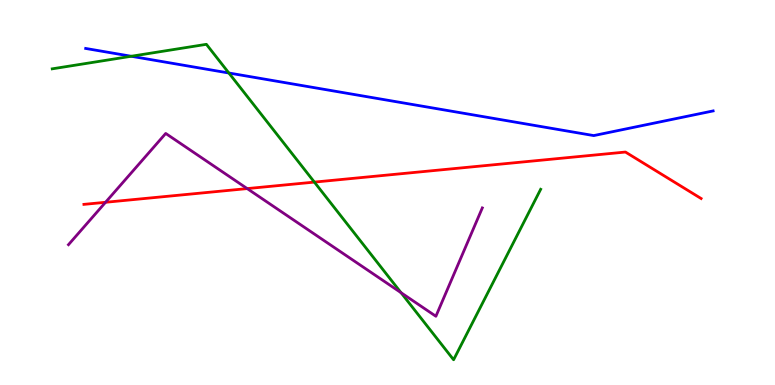[{'lines': ['blue', 'red'], 'intersections': []}, {'lines': ['green', 'red'], 'intersections': [{'x': 4.06, 'y': 5.27}]}, {'lines': ['purple', 'red'], 'intersections': [{'x': 1.36, 'y': 4.75}, {'x': 3.19, 'y': 5.1}]}, {'lines': ['blue', 'green'], 'intersections': [{'x': 1.69, 'y': 8.54}, {'x': 2.95, 'y': 8.1}]}, {'lines': ['blue', 'purple'], 'intersections': []}, {'lines': ['green', 'purple'], 'intersections': [{'x': 5.17, 'y': 2.4}]}]